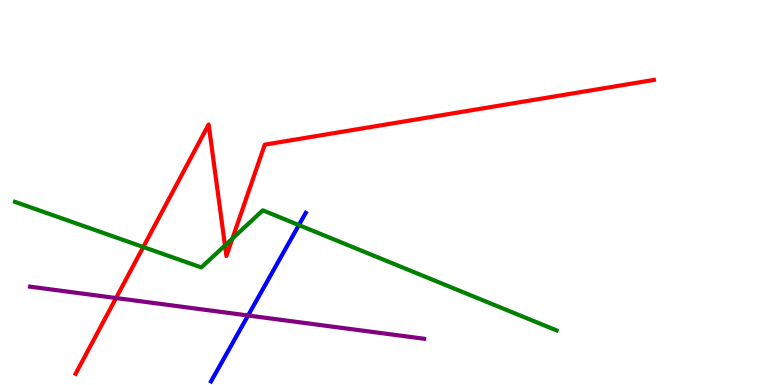[{'lines': ['blue', 'red'], 'intersections': []}, {'lines': ['green', 'red'], 'intersections': [{'x': 1.85, 'y': 3.58}, {'x': 2.9, 'y': 3.62}, {'x': 3.0, 'y': 3.8}]}, {'lines': ['purple', 'red'], 'intersections': [{'x': 1.5, 'y': 2.26}]}, {'lines': ['blue', 'green'], 'intersections': [{'x': 3.86, 'y': 4.15}]}, {'lines': ['blue', 'purple'], 'intersections': [{'x': 3.2, 'y': 1.81}]}, {'lines': ['green', 'purple'], 'intersections': []}]